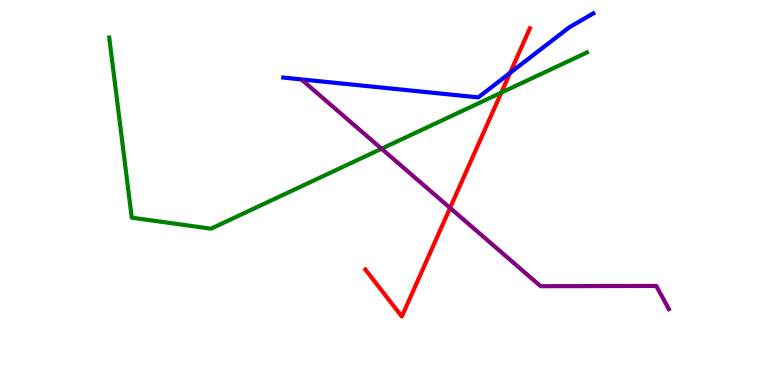[{'lines': ['blue', 'red'], 'intersections': [{'x': 6.58, 'y': 8.11}]}, {'lines': ['green', 'red'], 'intersections': [{'x': 6.47, 'y': 7.59}]}, {'lines': ['purple', 'red'], 'intersections': [{'x': 5.81, 'y': 4.6}]}, {'lines': ['blue', 'green'], 'intersections': []}, {'lines': ['blue', 'purple'], 'intersections': []}, {'lines': ['green', 'purple'], 'intersections': [{'x': 4.92, 'y': 6.14}]}]